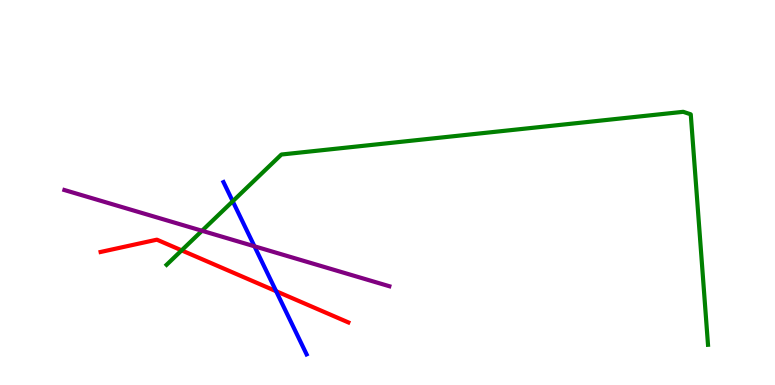[{'lines': ['blue', 'red'], 'intersections': [{'x': 3.56, 'y': 2.44}]}, {'lines': ['green', 'red'], 'intersections': [{'x': 2.34, 'y': 3.5}]}, {'lines': ['purple', 'red'], 'intersections': []}, {'lines': ['blue', 'green'], 'intersections': [{'x': 3.0, 'y': 4.77}]}, {'lines': ['blue', 'purple'], 'intersections': [{'x': 3.28, 'y': 3.6}]}, {'lines': ['green', 'purple'], 'intersections': [{'x': 2.61, 'y': 4.01}]}]